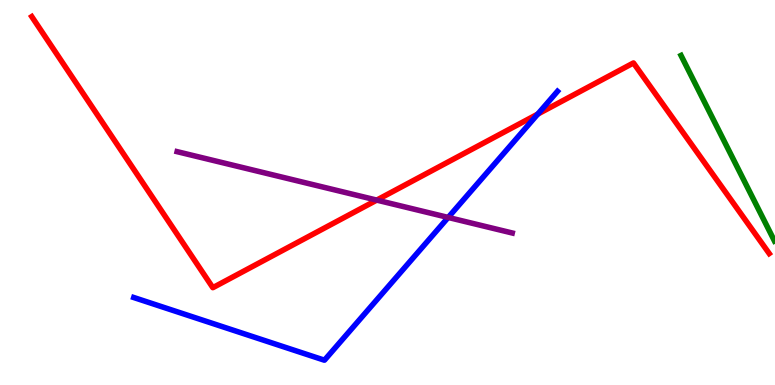[{'lines': ['blue', 'red'], 'intersections': [{'x': 6.94, 'y': 7.04}]}, {'lines': ['green', 'red'], 'intersections': []}, {'lines': ['purple', 'red'], 'intersections': [{'x': 4.86, 'y': 4.8}]}, {'lines': ['blue', 'green'], 'intersections': []}, {'lines': ['blue', 'purple'], 'intersections': [{'x': 5.78, 'y': 4.35}]}, {'lines': ['green', 'purple'], 'intersections': []}]